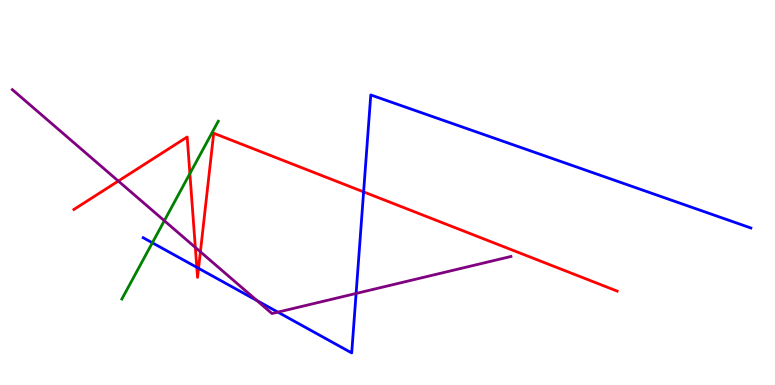[{'lines': ['blue', 'red'], 'intersections': [{'x': 2.54, 'y': 3.06}, {'x': 2.56, 'y': 3.03}, {'x': 4.69, 'y': 5.02}]}, {'lines': ['green', 'red'], 'intersections': [{'x': 2.45, 'y': 5.49}]}, {'lines': ['purple', 'red'], 'intersections': [{'x': 1.53, 'y': 5.3}, {'x': 2.52, 'y': 3.57}, {'x': 2.59, 'y': 3.46}]}, {'lines': ['blue', 'green'], 'intersections': [{'x': 1.97, 'y': 3.69}]}, {'lines': ['blue', 'purple'], 'intersections': [{'x': 3.32, 'y': 2.19}, {'x': 3.59, 'y': 1.89}, {'x': 4.59, 'y': 2.38}]}, {'lines': ['green', 'purple'], 'intersections': [{'x': 2.12, 'y': 4.27}]}]